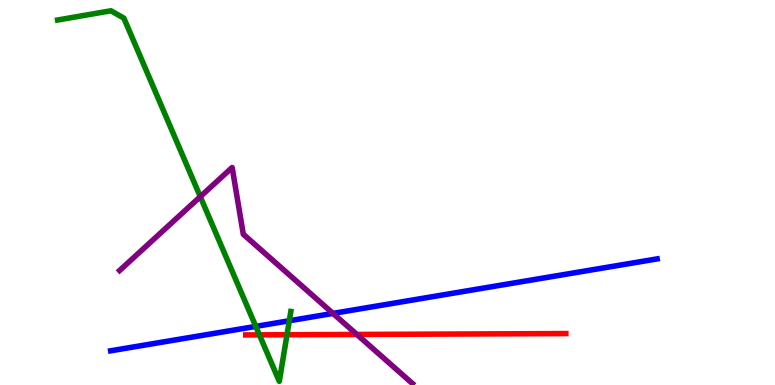[{'lines': ['blue', 'red'], 'intersections': []}, {'lines': ['green', 'red'], 'intersections': [{'x': 3.35, 'y': 1.3}, {'x': 3.7, 'y': 1.31}]}, {'lines': ['purple', 'red'], 'intersections': [{'x': 4.6, 'y': 1.31}]}, {'lines': ['blue', 'green'], 'intersections': [{'x': 3.3, 'y': 1.52}, {'x': 3.73, 'y': 1.67}]}, {'lines': ['blue', 'purple'], 'intersections': [{'x': 4.3, 'y': 1.86}]}, {'lines': ['green', 'purple'], 'intersections': [{'x': 2.58, 'y': 4.89}]}]